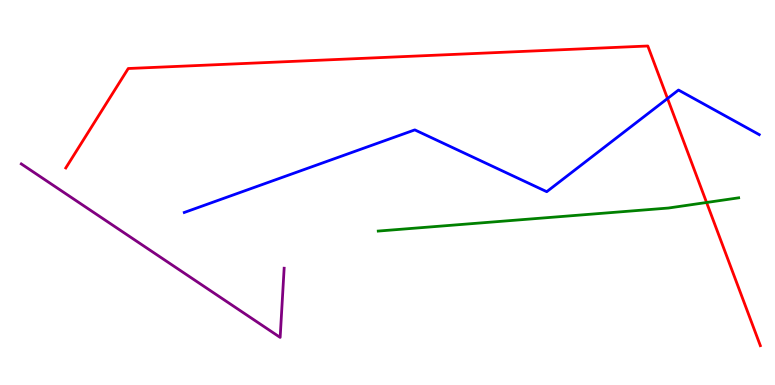[{'lines': ['blue', 'red'], 'intersections': [{'x': 8.61, 'y': 7.44}]}, {'lines': ['green', 'red'], 'intersections': [{'x': 9.12, 'y': 4.74}]}, {'lines': ['purple', 'red'], 'intersections': []}, {'lines': ['blue', 'green'], 'intersections': []}, {'lines': ['blue', 'purple'], 'intersections': []}, {'lines': ['green', 'purple'], 'intersections': []}]